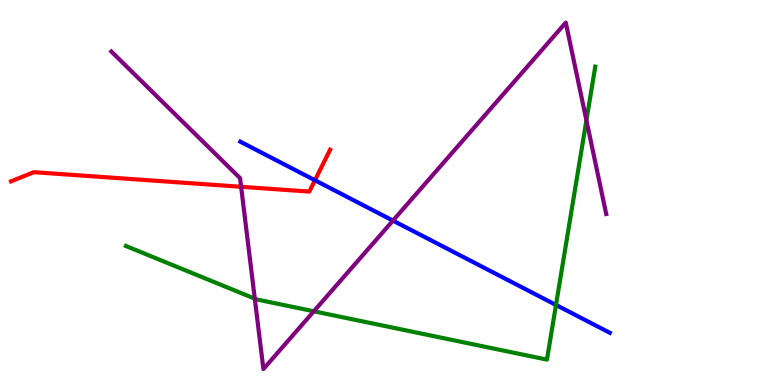[{'lines': ['blue', 'red'], 'intersections': [{'x': 4.06, 'y': 5.32}]}, {'lines': ['green', 'red'], 'intersections': []}, {'lines': ['purple', 'red'], 'intersections': [{'x': 3.11, 'y': 5.15}]}, {'lines': ['blue', 'green'], 'intersections': [{'x': 7.17, 'y': 2.08}]}, {'lines': ['blue', 'purple'], 'intersections': [{'x': 5.07, 'y': 4.27}]}, {'lines': ['green', 'purple'], 'intersections': [{'x': 3.29, 'y': 2.24}, {'x': 4.05, 'y': 1.91}, {'x': 7.57, 'y': 6.87}]}]